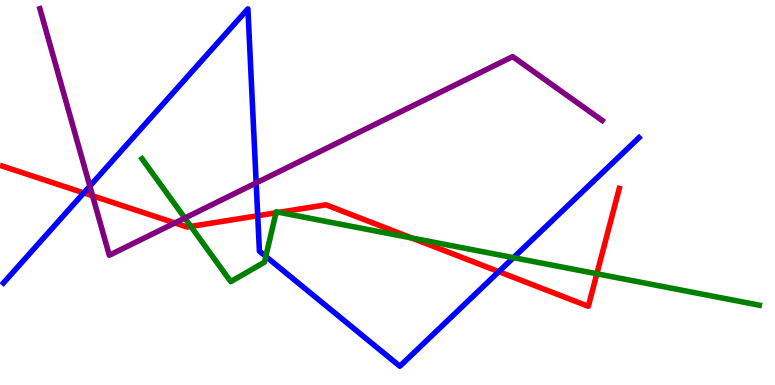[{'lines': ['blue', 'red'], 'intersections': [{'x': 1.08, 'y': 4.99}, {'x': 3.33, 'y': 4.4}, {'x': 6.44, 'y': 2.94}]}, {'lines': ['green', 'red'], 'intersections': [{'x': 2.46, 'y': 4.12}, {'x': 3.56, 'y': 4.47}, {'x': 3.6, 'y': 4.48}, {'x': 5.31, 'y': 3.82}, {'x': 7.7, 'y': 2.89}]}, {'lines': ['purple', 'red'], 'intersections': [{'x': 1.19, 'y': 4.91}, {'x': 2.26, 'y': 4.21}]}, {'lines': ['blue', 'green'], 'intersections': [{'x': 3.43, 'y': 3.34}, {'x': 6.63, 'y': 3.31}]}, {'lines': ['blue', 'purple'], 'intersections': [{'x': 1.16, 'y': 5.17}, {'x': 3.31, 'y': 5.25}]}, {'lines': ['green', 'purple'], 'intersections': [{'x': 2.39, 'y': 4.34}]}]